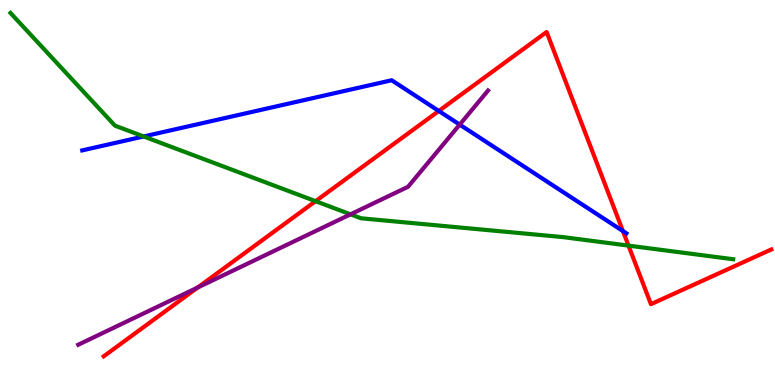[{'lines': ['blue', 'red'], 'intersections': [{'x': 5.66, 'y': 7.12}, {'x': 8.04, 'y': 4.0}]}, {'lines': ['green', 'red'], 'intersections': [{'x': 4.07, 'y': 4.77}, {'x': 8.11, 'y': 3.62}]}, {'lines': ['purple', 'red'], 'intersections': [{'x': 2.55, 'y': 2.53}]}, {'lines': ['blue', 'green'], 'intersections': [{'x': 1.85, 'y': 6.46}]}, {'lines': ['blue', 'purple'], 'intersections': [{'x': 5.93, 'y': 6.76}]}, {'lines': ['green', 'purple'], 'intersections': [{'x': 4.52, 'y': 4.43}]}]